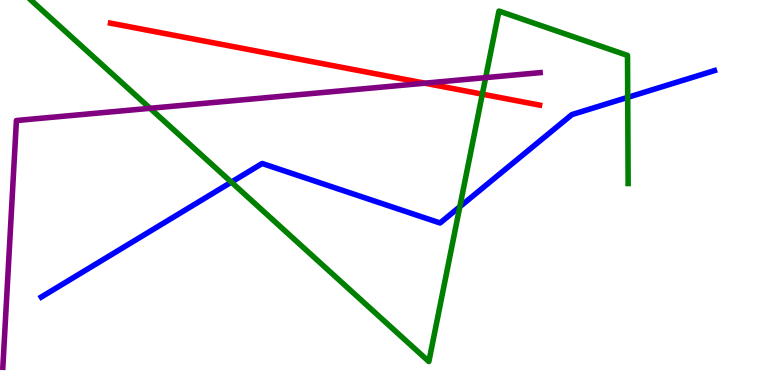[{'lines': ['blue', 'red'], 'intersections': []}, {'lines': ['green', 'red'], 'intersections': [{'x': 6.22, 'y': 7.55}]}, {'lines': ['purple', 'red'], 'intersections': [{'x': 5.48, 'y': 7.84}]}, {'lines': ['blue', 'green'], 'intersections': [{'x': 2.99, 'y': 5.27}, {'x': 5.93, 'y': 4.63}, {'x': 8.1, 'y': 7.47}]}, {'lines': ['blue', 'purple'], 'intersections': []}, {'lines': ['green', 'purple'], 'intersections': [{'x': 1.94, 'y': 7.19}, {'x': 6.27, 'y': 7.98}]}]